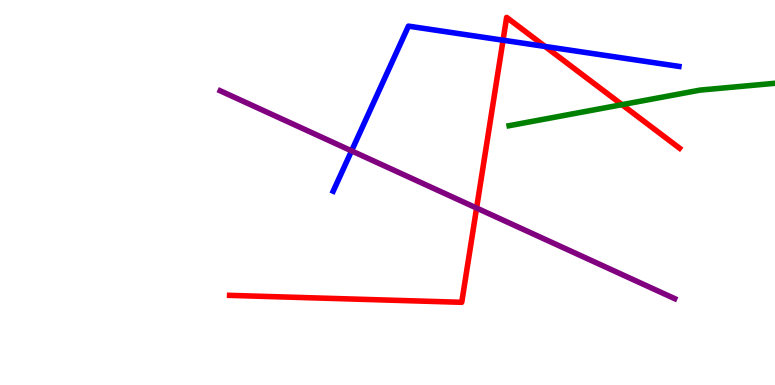[{'lines': ['blue', 'red'], 'intersections': [{'x': 6.49, 'y': 8.96}, {'x': 7.03, 'y': 8.79}]}, {'lines': ['green', 'red'], 'intersections': [{'x': 8.03, 'y': 7.28}]}, {'lines': ['purple', 'red'], 'intersections': [{'x': 6.15, 'y': 4.6}]}, {'lines': ['blue', 'green'], 'intersections': []}, {'lines': ['blue', 'purple'], 'intersections': [{'x': 4.54, 'y': 6.08}]}, {'lines': ['green', 'purple'], 'intersections': []}]